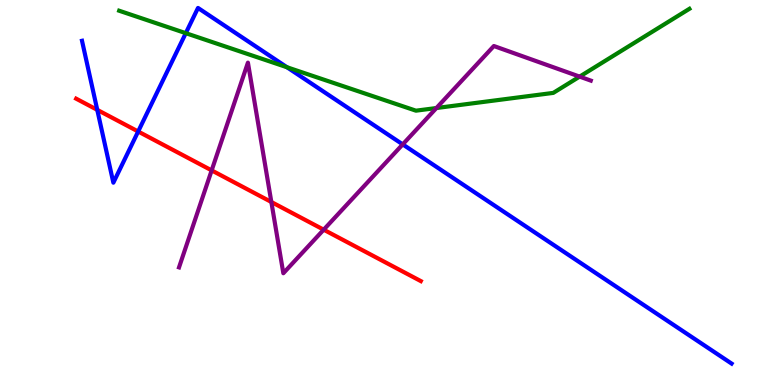[{'lines': ['blue', 'red'], 'intersections': [{'x': 1.26, 'y': 7.15}, {'x': 1.78, 'y': 6.58}]}, {'lines': ['green', 'red'], 'intersections': []}, {'lines': ['purple', 'red'], 'intersections': [{'x': 2.73, 'y': 5.57}, {'x': 3.5, 'y': 4.75}, {'x': 4.18, 'y': 4.03}]}, {'lines': ['blue', 'green'], 'intersections': [{'x': 2.4, 'y': 9.14}, {'x': 3.7, 'y': 8.25}]}, {'lines': ['blue', 'purple'], 'intersections': [{'x': 5.2, 'y': 6.25}]}, {'lines': ['green', 'purple'], 'intersections': [{'x': 5.63, 'y': 7.19}, {'x': 7.48, 'y': 8.01}]}]